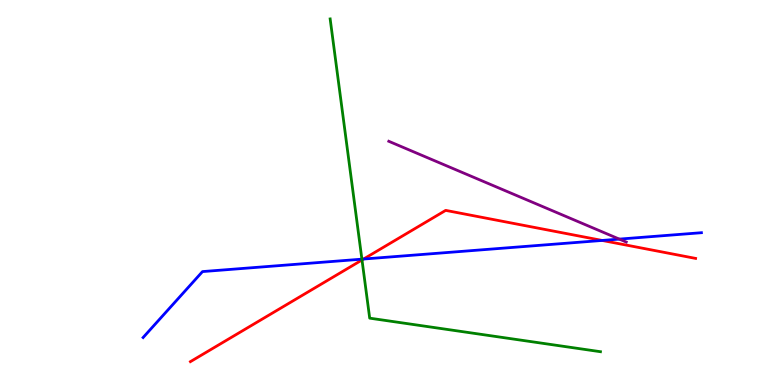[{'lines': ['blue', 'red'], 'intersections': [{'x': 4.69, 'y': 3.27}, {'x': 7.77, 'y': 3.75}]}, {'lines': ['green', 'red'], 'intersections': [{'x': 4.67, 'y': 3.25}]}, {'lines': ['purple', 'red'], 'intersections': []}, {'lines': ['blue', 'green'], 'intersections': [{'x': 4.67, 'y': 3.27}]}, {'lines': ['blue', 'purple'], 'intersections': [{'x': 7.99, 'y': 3.79}]}, {'lines': ['green', 'purple'], 'intersections': []}]